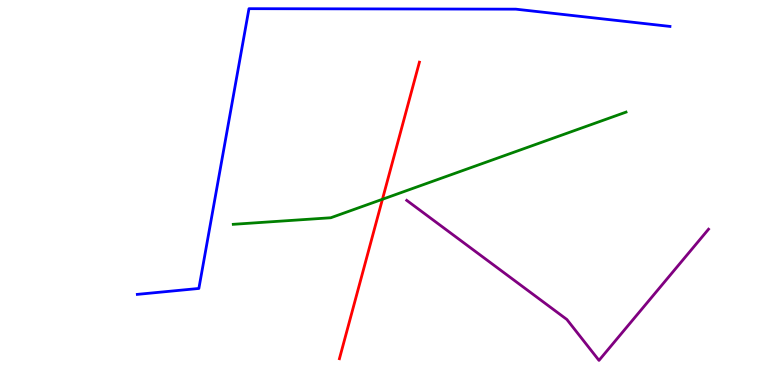[{'lines': ['blue', 'red'], 'intersections': []}, {'lines': ['green', 'red'], 'intersections': [{'x': 4.93, 'y': 4.82}]}, {'lines': ['purple', 'red'], 'intersections': []}, {'lines': ['blue', 'green'], 'intersections': []}, {'lines': ['blue', 'purple'], 'intersections': []}, {'lines': ['green', 'purple'], 'intersections': []}]